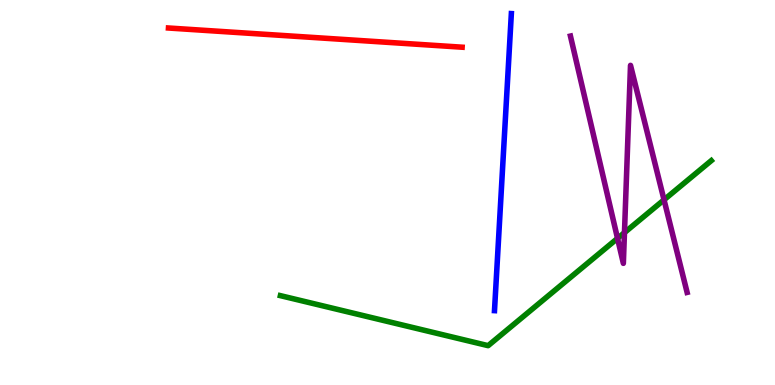[{'lines': ['blue', 'red'], 'intersections': []}, {'lines': ['green', 'red'], 'intersections': []}, {'lines': ['purple', 'red'], 'intersections': []}, {'lines': ['blue', 'green'], 'intersections': []}, {'lines': ['blue', 'purple'], 'intersections': []}, {'lines': ['green', 'purple'], 'intersections': [{'x': 7.97, 'y': 3.81}, {'x': 8.06, 'y': 3.96}, {'x': 8.57, 'y': 4.81}]}]